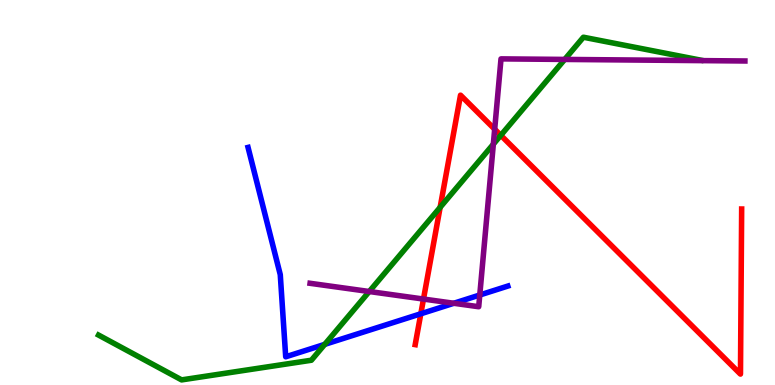[{'lines': ['blue', 'red'], 'intersections': [{'x': 5.43, 'y': 1.85}]}, {'lines': ['green', 'red'], 'intersections': [{'x': 5.68, 'y': 4.61}, {'x': 6.46, 'y': 6.49}]}, {'lines': ['purple', 'red'], 'intersections': [{'x': 5.46, 'y': 2.23}, {'x': 6.38, 'y': 6.64}]}, {'lines': ['blue', 'green'], 'intersections': [{'x': 4.19, 'y': 1.06}]}, {'lines': ['blue', 'purple'], 'intersections': [{'x': 5.86, 'y': 2.12}, {'x': 6.19, 'y': 2.34}]}, {'lines': ['green', 'purple'], 'intersections': [{'x': 4.76, 'y': 2.43}, {'x': 6.37, 'y': 6.26}, {'x': 7.29, 'y': 8.46}]}]